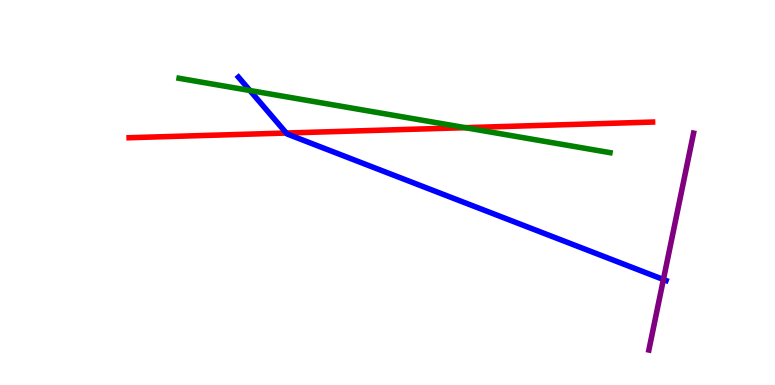[{'lines': ['blue', 'red'], 'intersections': [{'x': 3.69, 'y': 6.54}]}, {'lines': ['green', 'red'], 'intersections': [{'x': 6.0, 'y': 6.68}]}, {'lines': ['purple', 'red'], 'intersections': []}, {'lines': ['blue', 'green'], 'intersections': [{'x': 3.22, 'y': 7.65}]}, {'lines': ['blue', 'purple'], 'intersections': [{'x': 8.56, 'y': 2.74}]}, {'lines': ['green', 'purple'], 'intersections': []}]